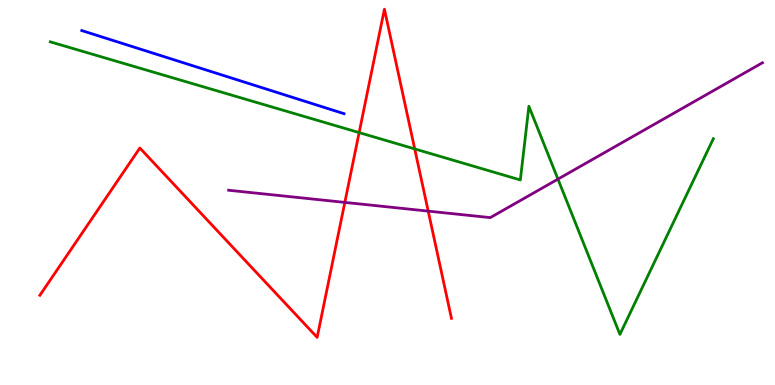[{'lines': ['blue', 'red'], 'intersections': []}, {'lines': ['green', 'red'], 'intersections': [{'x': 4.63, 'y': 6.56}, {'x': 5.35, 'y': 6.13}]}, {'lines': ['purple', 'red'], 'intersections': [{'x': 4.45, 'y': 4.74}, {'x': 5.53, 'y': 4.52}]}, {'lines': ['blue', 'green'], 'intersections': []}, {'lines': ['blue', 'purple'], 'intersections': []}, {'lines': ['green', 'purple'], 'intersections': [{'x': 7.2, 'y': 5.35}]}]